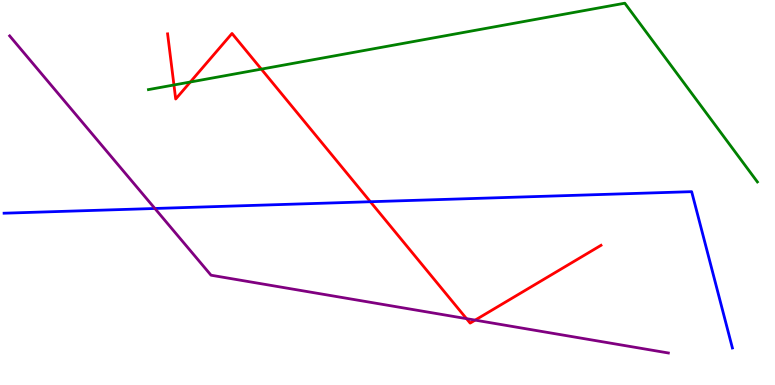[{'lines': ['blue', 'red'], 'intersections': [{'x': 4.78, 'y': 4.76}]}, {'lines': ['green', 'red'], 'intersections': [{'x': 2.24, 'y': 7.79}, {'x': 2.46, 'y': 7.87}, {'x': 3.37, 'y': 8.2}]}, {'lines': ['purple', 'red'], 'intersections': [{'x': 6.02, 'y': 1.72}, {'x': 6.13, 'y': 1.69}]}, {'lines': ['blue', 'green'], 'intersections': []}, {'lines': ['blue', 'purple'], 'intersections': [{'x': 2.0, 'y': 4.58}]}, {'lines': ['green', 'purple'], 'intersections': []}]